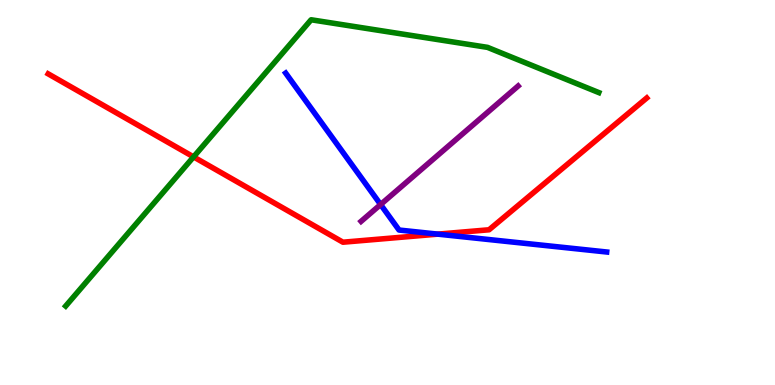[{'lines': ['blue', 'red'], 'intersections': [{'x': 5.65, 'y': 3.92}]}, {'lines': ['green', 'red'], 'intersections': [{'x': 2.5, 'y': 5.92}]}, {'lines': ['purple', 'red'], 'intersections': []}, {'lines': ['blue', 'green'], 'intersections': []}, {'lines': ['blue', 'purple'], 'intersections': [{'x': 4.91, 'y': 4.69}]}, {'lines': ['green', 'purple'], 'intersections': []}]